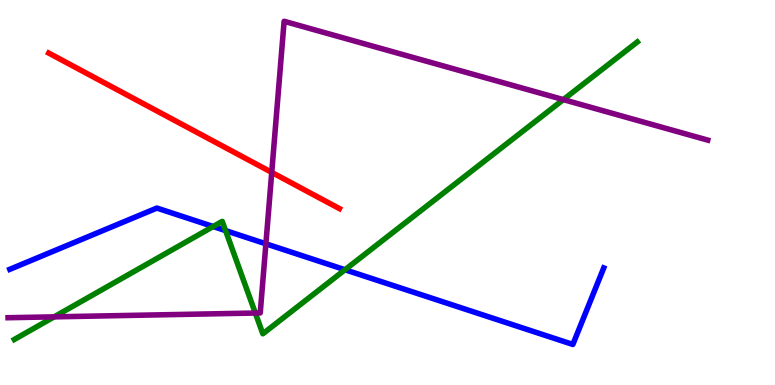[{'lines': ['blue', 'red'], 'intersections': []}, {'lines': ['green', 'red'], 'intersections': []}, {'lines': ['purple', 'red'], 'intersections': [{'x': 3.51, 'y': 5.52}]}, {'lines': ['blue', 'green'], 'intersections': [{'x': 2.75, 'y': 4.12}, {'x': 2.91, 'y': 4.01}, {'x': 4.45, 'y': 2.99}]}, {'lines': ['blue', 'purple'], 'intersections': [{'x': 3.43, 'y': 3.67}]}, {'lines': ['green', 'purple'], 'intersections': [{'x': 0.699, 'y': 1.77}, {'x': 3.29, 'y': 1.87}, {'x': 7.27, 'y': 7.41}]}]